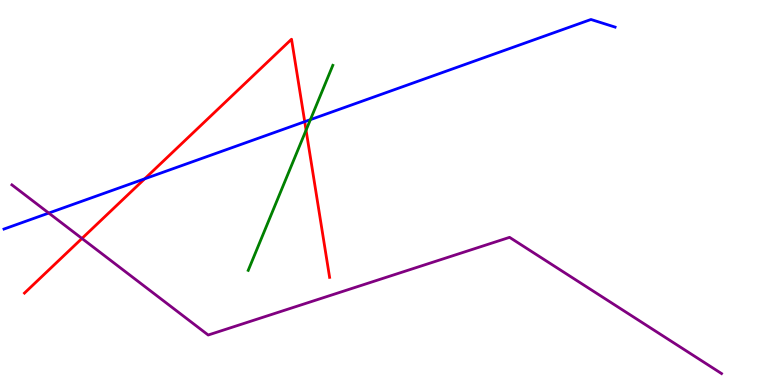[{'lines': ['blue', 'red'], 'intersections': [{'x': 1.87, 'y': 5.36}, {'x': 3.93, 'y': 6.84}]}, {'lines': ['green', 'red'], 'intersections': [{'x': 3.95, 'y': 6.62}]}, {'lines': ['purple', 'red'], 'intersections': [{'x': 1.06, 'y': 3.81}]}, {'lines': ['blue', 'green'], 'intersections': [{'x': 4.01, 'y': 6.89}]}, {'lines': ['blue', 'purple'], 'intersections': [{'x': 0.629, 'y': 4.47}]}, {'lines': ['green', 'purple'], 'intersections': []}]